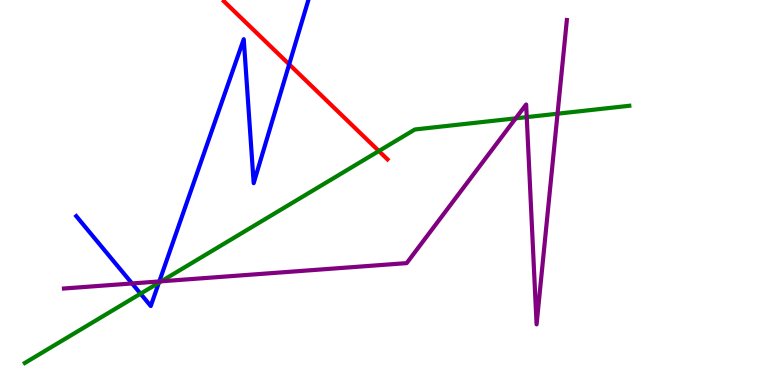[{'lines': ['blue', 'red'], 'intersections': [{'x': 3.73, 'y': 8.33}]}, {'lines': ['green', 'red'], 'intersections': [{'x': 4.89, 'y': 6.08}]}, {'lines': ['purple', 'red'], 'intersections': []}, {'lines': ['blue', 'green'], 'intersections': [{'x': 1.81, 'y': 2.37}, {'x': 2.05, 'y': 2.66}]}, {'lines': ['blue', 'purple'], 'intersections': [{'x': 1.7, 'y': 2.64}, {'x': 2.06, 'y': 2.69}]}, {'lines': ['green', 'purple'], 'intersections': [{'x': 2.08, 'y': 2.69}, {'x': 6.65, 'y': 6.93}, {'x': 6.8, 'y': 6.96}, {'x': 7.19, 'y': 7.05}]}]